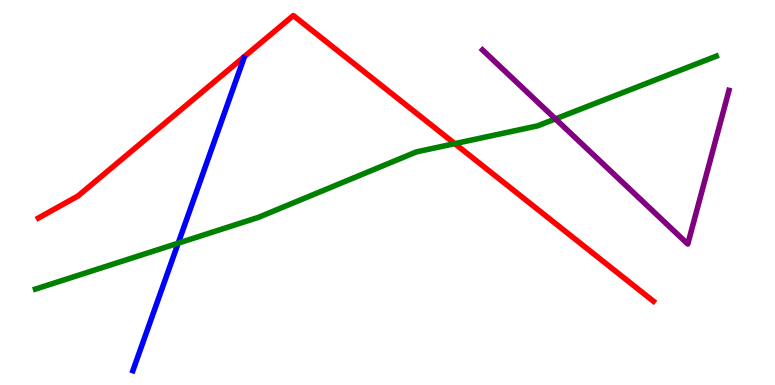[{'lines': ['blue', 'red'], 'intersections': []}, {'lines': ['green', 'red'], 'intersections': [{'x': 5.87, 'y': 6.27}]}, {'lines': ['purple', 'red'], 'intersections': []}, {'lines': ['blue', 'green'], 'intersections': [{'x': 2.3, 'y': 3.68}]}, {'lines': ['blue', 'purple'], 'intersections': []}, {'lines': ['green', 'purple'], 'intersections': [{'x': 7.17, 'y': 6.91}]}]